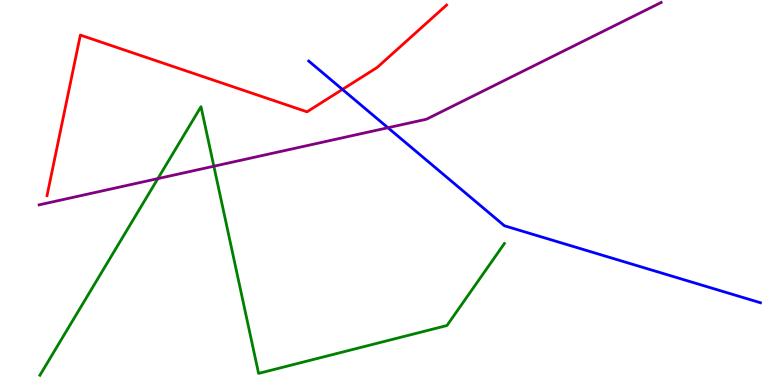[{'lines': ['blue', 'red'], 'intersections': [{'x': 4.42, 'y': 7.68}]}, {'lines': ['green', 'red'], 'intersections': []}, {'lines': ['purple', 'red'], 'intersections': []}, {'lines': ['blue', 'green'], 'intersections': []}, {'lines': ['blue', 'purple'], 'intersections': [{'x': 5.01, 'y': 6.68}]}, {'lines': ['green', 'purple'], 'intersections': [{'x': 2.04, 'y': 5.36}, {'x': 2.76, 'y': 5.68}]}]